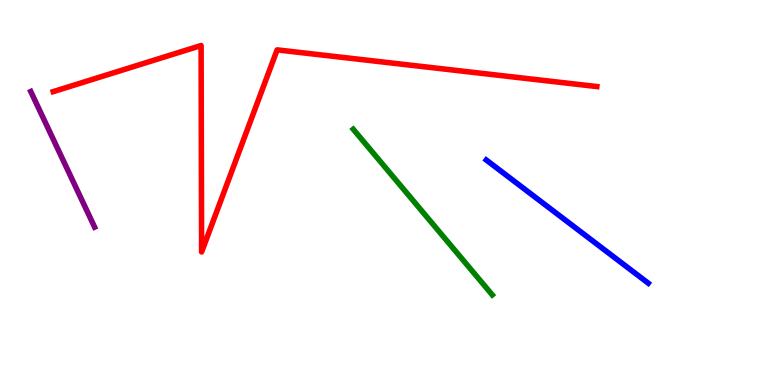[{'lines': ['blue', 'red'], 'intersections': []}, {'lines': ['green', 'red'], 'intersections': []}, {'lines': ['purple', 'red'], 'intersections': []}, {'lines': ['blue', 'green'], 'intersections': []}, {'lines': ['blue', 'purple'], 'intersections': []}, {'lines': ['green', 'purple'], 'intersections': []}]